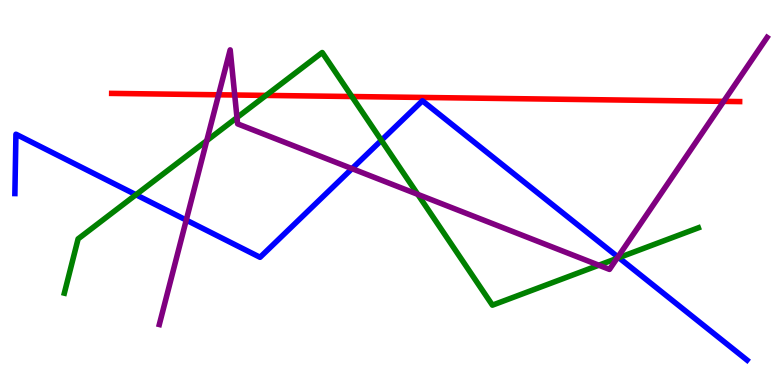[{'lines': ['blue', 'red'], 'intersections': []}, {'lines': ['green', 'red'], 'intersections': [{'x': 3.43, 'y': 7.52}, {'x': 4.54, 'y': 7.49}]}, {'lines': ['purple', 'red'], 'intersections': [{'x': 2.82, 'y': 7.54}, {'x': 3.03, 'y': 7.53}, {'x': 9.34, 'y': 7.37}]}, {'lines': ['blue', 'green'], 'intersections': [{'x': 1.75, 'y': 4.94}, {'x': 4.92, 'y': 6.36}, {'x': 7.98, 'y': 3.31}]}, {'lines': ['blue', 'purple'], 'intersections': [{'x': 2.4, 'y': 4.28}, {'x': 4.54, 'y': 5.62}, {'x': 7.97, 'y': 3.33}]}, {'lines': ['green', 'purple'], 'intersections': [{'x': 2.67, 'y': 6.35}, {'x': 3.06, 'y': 6.95}, {'x': 5.39, 'y': 4.95}, {'x': 7.73, 'y': 3.11}, {'x': 7.96, 'y': 3.29}]}]